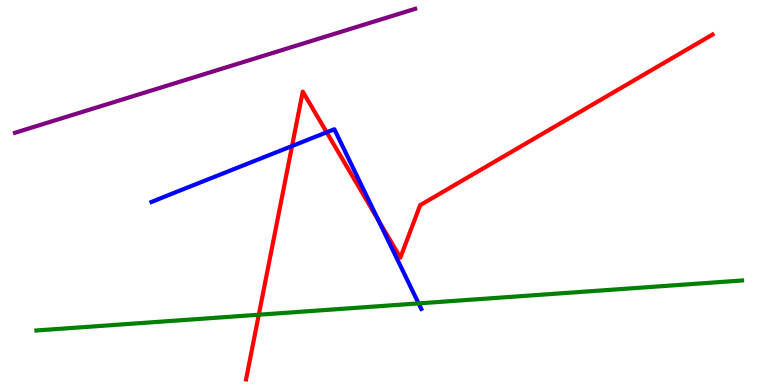[{'lines': ['blue', 'red'], 'intersections': [{'x': 3.77, 'y': 6.21}, {'x': 4.22, 'y': 6.56}, {'x': 4.88, 'y': 4.28}]}, {'lines': ['green', 'red'], 'intersections': [{'x': 3.34, 'y': 1.83}]}, {'lines': ['purple', 'red'], 'intersections': []}, {'lines': ['blue', 'green'], 'intersections': [{'x': 5.4, 'y': 2.12}]}, {'lines': ['blue', 'purple'], 'intersections': []}, {'lines': ['green', 'purple'], 'intersections': []}]